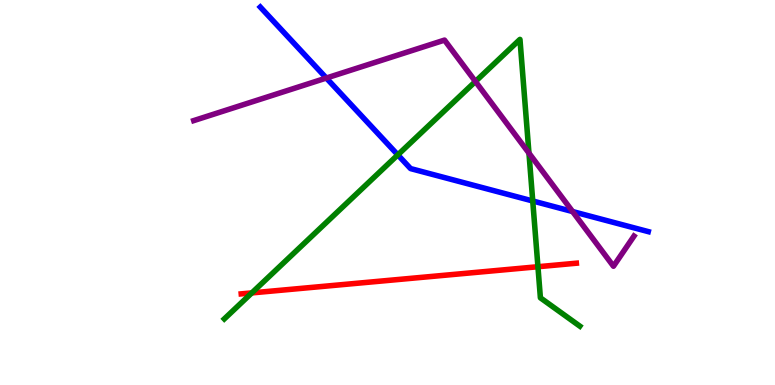[{'lines': ['blue', 'red'], 'intersections': []}, {'lines': ['green', 'red'], 'intersections': [{'x': 3.25, 'y': 2.39}, {'x': 6.94, 'y': 3.07}]}, {'lines': ['purple', 'red'], 'intersections': []}, {'lines': ['blue', 'green'], 'intersections': [{'x': 5.13, 'y': 5.98}, {'x': 6.87, 'y': 4.78}]}, {'lines': ['blue', 'purple'], 'intersections': [{'x': 4.21, 'y': 7.97}, {'x': 7.39, 'y': 4.51}]}, {'lines': ['green', 'purple'], 'intersections': [{'x': 6.13, 'y': 7.88}, {'x': 6.83, 'y': 6.02}]}]